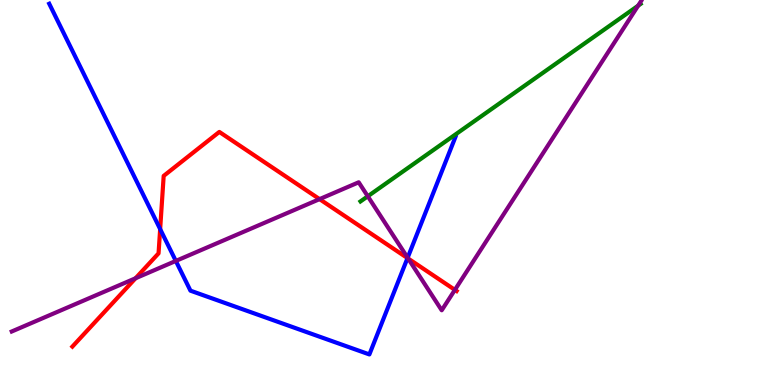[{'lines': ['blue', 'red'], 'intersections': [{'x': 2.07, 'y': 4.05}, {'x': 5.26, 'y': 3.3}]}, {'lines': ['green', 'red'], 'intersections': []}, {'lines': ['purple', 'red'], 'intersections': [{'x': 1.75, 'y': 2.77}, {'x': 4.12, 'y': 4.83}, {'x': 5.27, 'y': 3.29}, {'x': 5.87, 'y': 2.47}]}, {'lines': ['blue', 'green'], 'intersections': []}, {'lines': ['blue', 'purple'], 'intersections': [{'x': 2.27, 'y': 3.22}, {'x': 5.26, 'y': 3.31}]}, {'lines': ['green', 'purple'], 'intersections': [{'x': 4.75, 'y': 4.9}, {'x': 8.23, 'y': 9.85}]}]